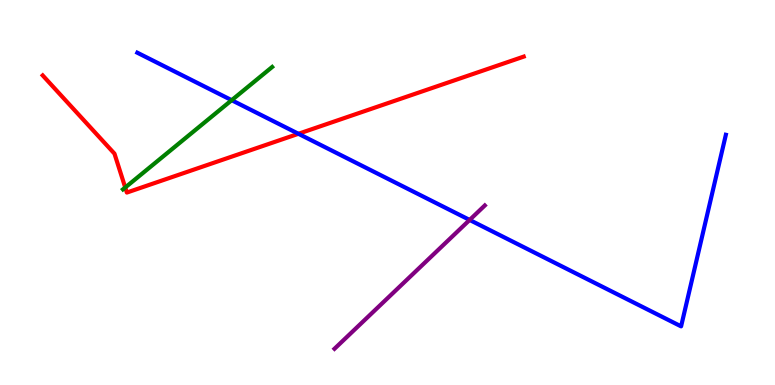[{'lines': ['blue', 'red'], 'intersections': [{'x': 3.85, 'y': 6.53}]}, {'lines': ['green', 'red'], 'intersections': [{'x': 1.62, 'y': 5.13}]}, {'lines': ['purple', 'red'], 'intersections': []}, {'lines': ['blue', 'green'], 'intersections': [{'x': 2.99, 'y': 7.4}]}, {'lines': ['blue', 'purple'], 'intersections': [{'x': 6.06, 'y': 4.29}]}, {'lines': ['green', 'purple'], 'intersections': []}]